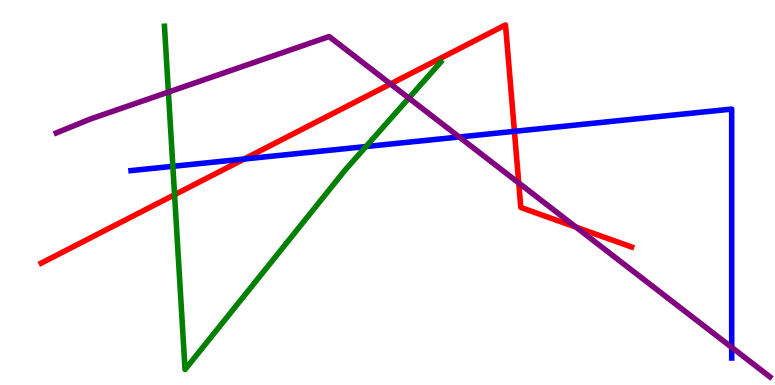[{'lines': ['blue', 'red'], 'intersections': [{'x': 3.15, 'y': 5.87}, {'x': 6.64, 'y': 6.59}]}, {'lines': ['green', 'red'], 'intersections': [{'x': 2.25, 'y': 4.94}]}, {'lines': ['purple', 'red'], 'intersections': [{'x': 5.04, 'y': 7.82}, {'x': 6.69, 'y': 5.25}, {'x': 7.43, 'y': 4.1}]}, {'lines': ['blue', 'green'], 'intersections': [{'x': 2.23, 'y': 5.68}, {'x': 4.72, 'y': 6.19}]}, {'lines': ['blue', 'purple'], 'intersections': [{'x': 5.93, 'y': 6.44}, {'x': 9.44, 'y': 0.978}]}, {'lines': ['green', 'purple'], 'intersections': [{'x': 2.17, 'y': 7.61}, {'x': 5.28, 'y': 7.45}]}]